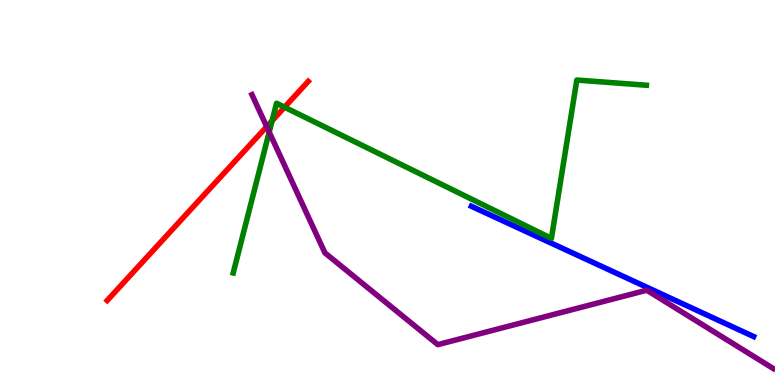[{'lines': ['blue', 'red'], 'intersections': []}, {'lines': ['green', 'red'], 'intersections': [{'x': 3.51, 'y': 6.86}, {'x': 3.67, 'y': 7.22}]}, {'lines': ['purple', 'red'], 'intersections': [{'x': 3.44, 'y': 6.71}]}, {'lines': ['blue', 'green'], 'intersections': []}, {'lines': ['blue', 'purple'], 'intersections': []}, {'lines': ['green', 'purple'], 'intersections': [{'x': 3.47, 'y': 6.57}]}]